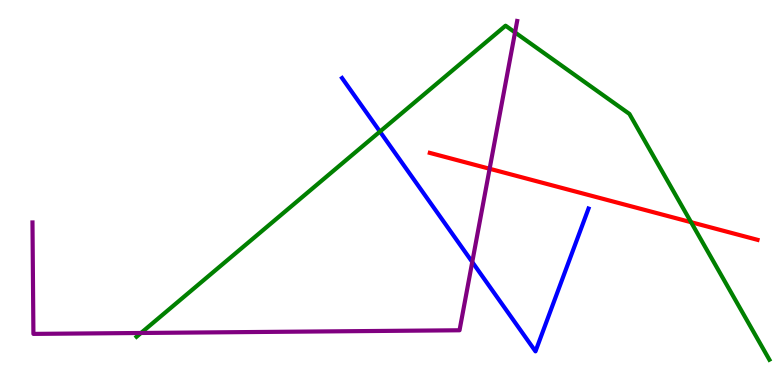[{'lines': ['blue', 'red'], 'intersections': []}, {'lines': ['green', 'red'], 'intersections': [{'x': 8.92, 'y': 4.23}]}, {'lines': ['purple', 'red'], 'intersections': [{'x': 6.32, 'y': 5.62}]}, {'lines': ['blue', 'green'], 'intersections': [{'x': 4.9, 'y': 6.58}]}, {'lines': ['blue', 'purple'], 'intersections': [{'x': 6.09, 'y': 3.19}]}, {'lines': ['green', 'purple'], 'intersections': [{'x': 1.82, 'y': 1.35}, {'x': 6.65, 'y': 9.16}]}]